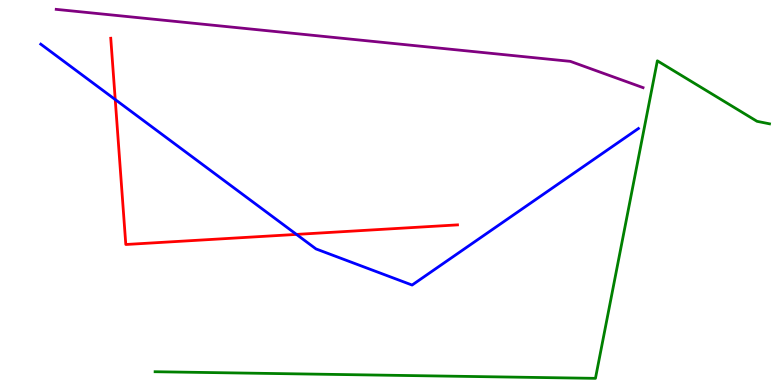[{'lines': ['blue', 'red'], 'intersections': [{'x': 1.49, 'y': 7.41}, {'x': 3.83, 'y': 3.91}]}, {'lines': ['green', 'red'], 'intersections': []}, {'lines': ['purple', 'red'], 'intersections': []}, {'lines': ['blue', 'green'], 'intersections': []}, {'lines': ['blue', 'purple'], 'intersections': []}, {'lines': ['green', 'purple'], 'intersections': []}]